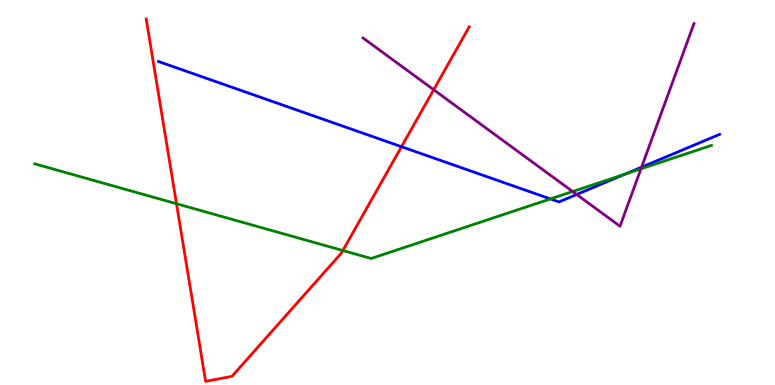[{'lines': ['blue', 'red'], 'intersections': [{'x': 5.18, 'y': 6.19}]}, {'lines': ['green', 'red'], 'intersections': [{'x': 2.28, 'y': 4.71}, {'x': 4.42, 'y': 3.49}]}, {'lines': ['purple', 'red'], 'intersections': [{'x': 5.6, 'y': 7.67}]}, {'lines': ['blue', 'green'], 'intersections': [{'x': 7.1, 'y': 4.83}, {'x': 8.07, 'y': 5.48}]}, {'lines': ['blue', 'purple'], 'intersections': [{'x': 7.44, 'y': 4.95}, {'x': 8.28, 'y': 5.66}]}, {'lines': ['green', 'purple'], 'intersections': [{'x': 7.39, 'y': 5.03}, {'x': 8.27, 'y': 5.61}]}]